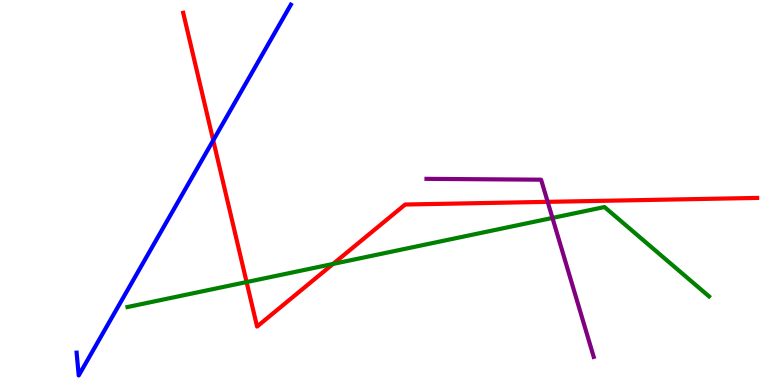[{'lines': ['blue', 'red'], 'intersections': [{'x': 2.75, 'y': 6.35}]}, {'lines': ['green', 'red'], 'intersections': [{'x': 3.18, 'y': 2.67}, {'x': 4.3, 'y': 3.14}]}, {'lines': ['purple', 'red'], 'intersections': [{'x': 7.07, 'y': 4.76}]}, {'lines': ['blue', 'green'], 'intersections': []}, {'lines': ['blue', 'purple'], 'intersections': []}, {'lines': ['green', 'purple'], 'intersections': [{'x': 7.13, 'y': 4.34}]}]